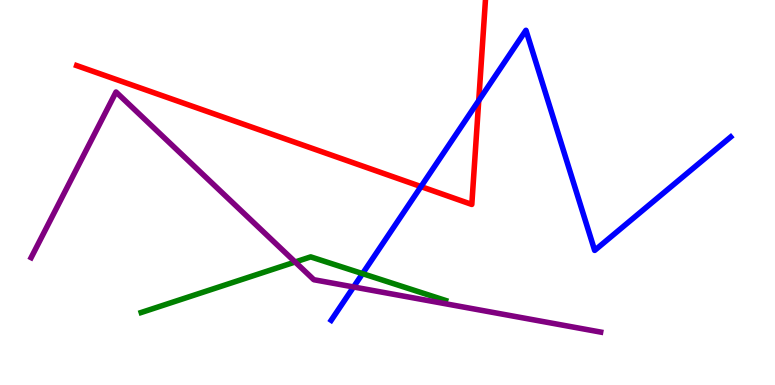[{'lines': ['blue', 'red'], 'intersections': [{'x': 5.43, 'y': 5.15}, {'x': 6.18, 'y': 7.39}]}, {'lines': ['green', 'red'], 'intersections': []}, {'lines': ['purple', 'red'], 'intersections': []}, {'lines': ['blue', 'green'], 'intersections': [{'x': 4.68, 'y': 2.89}]}, {'lines': ['blue', 'purple'], 'intersections': [{'x': 4.56, 'y': 2.55}]}, {'lines': ['green', 'purple'], 'intersections': [{'x': 3.81, 'y': 3.2}]}]